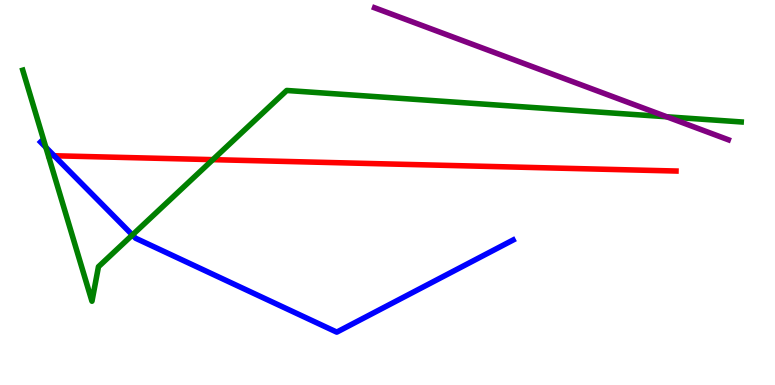[{'lines': ['blue', 'red'], 'intersections': [{'x': 0.699, 'y': 5.95}]}, {'lines': ['green', 'red'], 'intersections': [{'x': 2.75, 'y': 5.85}]}, {'lines': ['purple', 'red'], 'intersections': []}, {'lines': ['blue', 'green'], 'intersections': [{'x': 0.592, 'y': 6.17}, {'x': 1.71, 'y': 3.9}]}, {'lines': ['blue', 'purple'], 'intersections': []}, {'lines': ['green', 'purple'], 'intersections': [{'x': 8.6, 'y': 6.97}]}]